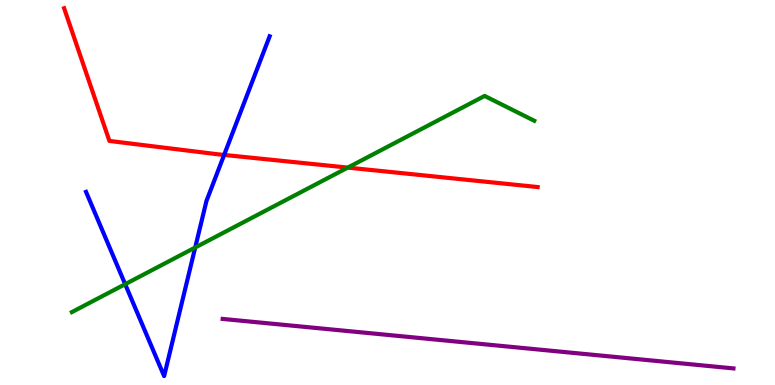[{'lines': ['blue', 'red'], 'intersections': [{'x': 2.89, 'y': 5.98}]}, {'lines': ['green', 'red'], 'intersections': [{'x': 4.49, 'y': 5.65}]}, {'lines': ['purple', 'red'], 'intersections': []}, {'lines': ['blue', 'green'], 'intersections': [{'x': 1.62, 'y': 2.62}, {'x': 2.52, 'y': 3.57}]}, {'lines': ['blue', 'purple'], 'intersections': []}, {'lines': ['green', 'purple'], 'intersections': []}]